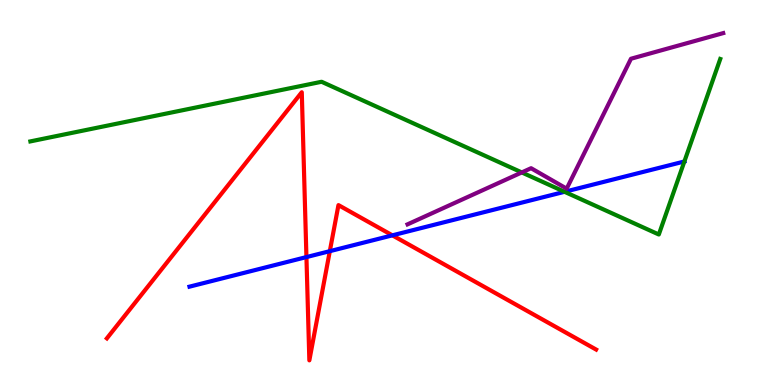[{'lines': ['blue', 'red'], 'intersections': [{'x': 3.95, 'y': 3.32}, {'x': 4.26, 'y': 3.48}, {'x': 5.06, 'y': 3.89}]}, {'lines': ['green', 'red'], 'intersections': []}, {'lines': ['purple', 'red'], 'intersections': []}, {'lines': ['blue', 'green'], 'intersections': [{'x': 7.28, 'y': 5.02}, {'x': 8.83, 'y': 5.81}]}, {'lines': ['blue', 'purple'], 'intersections': []}, {'lines': ['green', 'purple'], 'intersections': [{'x': 6.73, 'y': 5.52}]}]